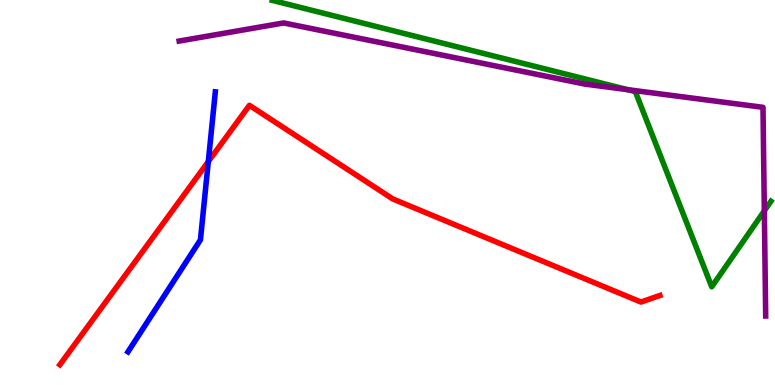[{'lines': ['blue', 'red'], 'intersections': [{'x': 2.69, 'y': 5.8}]}, {'lines': ['green', 'red'], 'intersections': []}, {'lines': ['purple', 'red'], 'intersections': []}, {'lines': ['blue', 'green'], 'intersections': []}, {'lines': ['blue', 'purple'], 'intersections': []}, {'lines': ['green', 'purple'], 'intersections': [{'x': 8.1, 'y': 7.67}, {'x': 9.86, 'y': 4.52}]}]